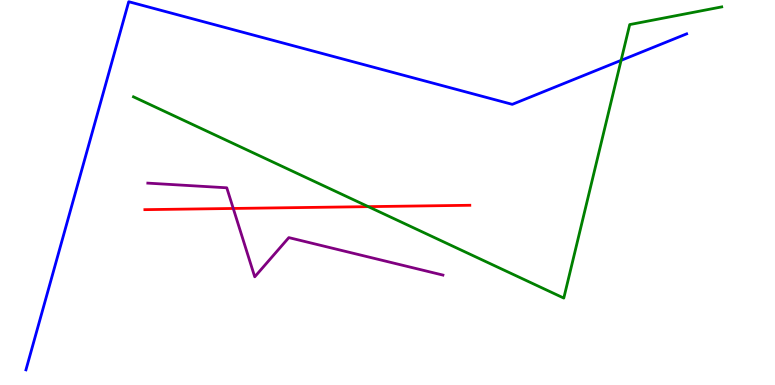[{'lines': ['blue', 'red'], 'intersections': []}, {'lines': ['green', 'red'], 'intersections': [{'x': 4.75, 'y': 4.63}]}, {'lines': ['purple', 'red'], 'intersections': [{'x': 3.01, 'y': 4.59}]}, {'lines': ['blue', 'green'], 'intersections': [{'x': 8.01, 'y': 8.43}]}, {'lines': ['blue', 'purple'], 'intersections': []}, {'lines': ['green', 'purple'], 'intersections': []}]